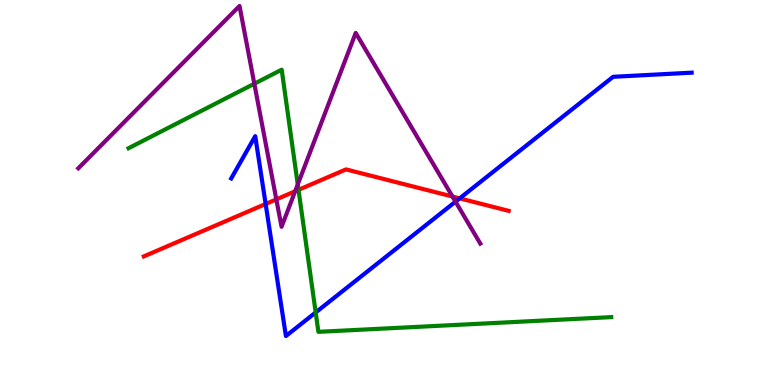[{'lines': ['blue', 'red'], 'intersections': [{'x': 3.43, 'y': 4.7}, {'x': 5.93, 'y': 4.85}]}, {'lines': ['green', 'red'], 'intersections': [{'x': 3.85, 'y': 5.07}]}, {'lines': ['purple', 'red'], 'intersections': [{'x': 3.57, 'y': 4.82}, {'x': 3.81, 'y': 5.03}, {'x': 5.84, 'y': 4.9}]}, {'lines': ['blue', 'green'], 'intersections': [{'x': 4.07, 'y': 1.88}]}, {'lines': ['blue', 'purple'], 'intersections': [{'x': 5.88, 'y': 4.76}]}, {'lines': ['green', 'purple'], 'intersections': [{'x': 3.28, 'y': 7.83}, {'x': 3.84, 'y': 5.21}]}]